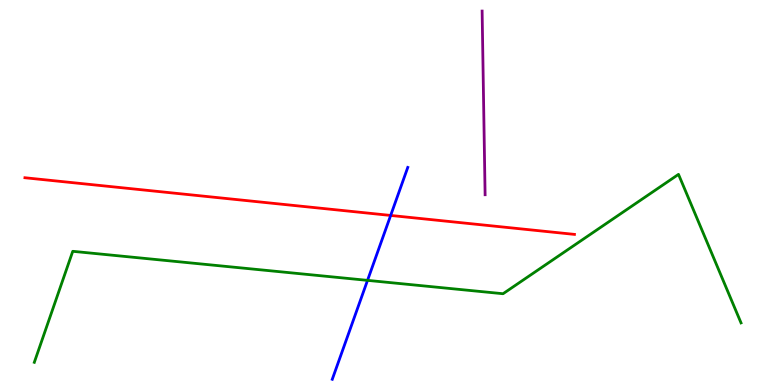[{'lines': ['blue', 'red'], 'intersections': [{'x': 5.04, 'y': 4.4}]}, {'lines': ['green', 'red'], 'intersections': []}, {'lines': ['purple', 'red'], 'intersections': []}, {'lines': ['blue', 'green'], 'intersections': [{'x': 4.74, 'y': 2.72}]}, {'lines': ['blue', 'purple'], 'intersections': []}, {'lines': ['green', 'purple'], 'intersections': []}]